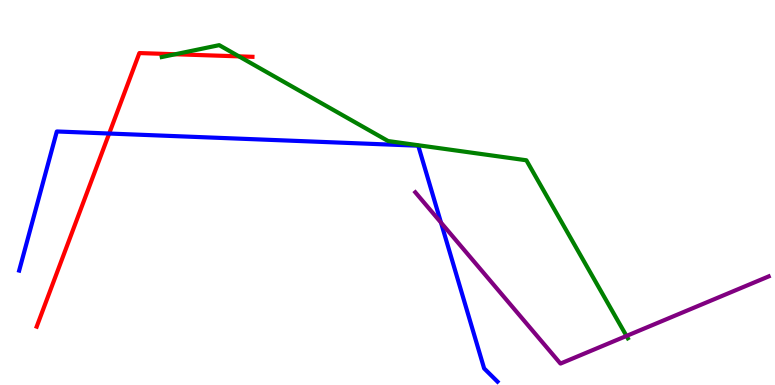[{'lines': ['blue', 'red'], 'intersections': [{'x': 1.41, 'y': 6.53}]}, {'lines': ['green', 'red'], 'intersections': [{'x': 2.26, 'y': 8.59}, {'x': 3.08, 'y': 8.54}]}, {'lines': ['purple', 'red'], 'intersections': []}, {'lines': ['blue', 'green'], 'intersections': []}, {'lines': ['blue', 'purple'], 'intersections': [{'x': 5.69, 'y': 4.22}]}, {'lines': ['green', 'purple'], 'intersections': [{'x': 8.08, 'y': 1.27}]}]